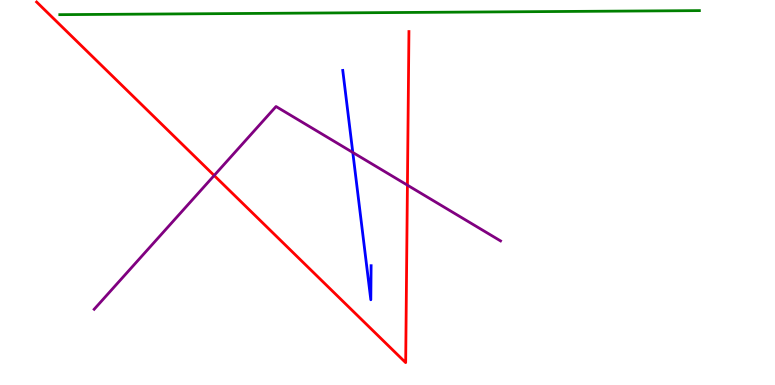[{'lines': ['blue', 'red'], 'intersections': []}, {'lines': ['green', 'red'], 'intersections': []}, {'lines': ['purple', 'red'], 'intersections': [{'x': 2.76, 'y': 5.44}, {'x': 5.26, 'y': 5.19}]}, {'lines': ['blue', 'green'], 'intersections': []}, {'lines': ['blue', 'purple'], 'intersections': [{'x': 4.55, 'y': 6.04}]}, {'lines': ['green', 'purple'], 'intersections': []}]